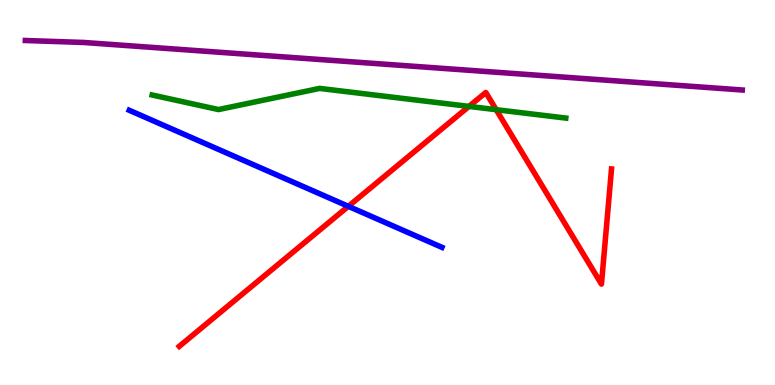[{'lines': ['blue', 'red'], 'intersections': [{'x': 4.49, 'y': 4.64}]}, {'lines': ['green', 'red'], 'intersections': [{'x': 6.05, 'y': 7.24}, {'x': 6.4, 'y': 7.15}]}, {'lines': ['purple', 'red'], 'intersections': []}, {'lines': ['blue', 'green'], 'intersections': []}, {'lines': ['blue', 'purple'], 'intersections': []}, {'lines': ['green', 'purple'], 'intersections': []}]